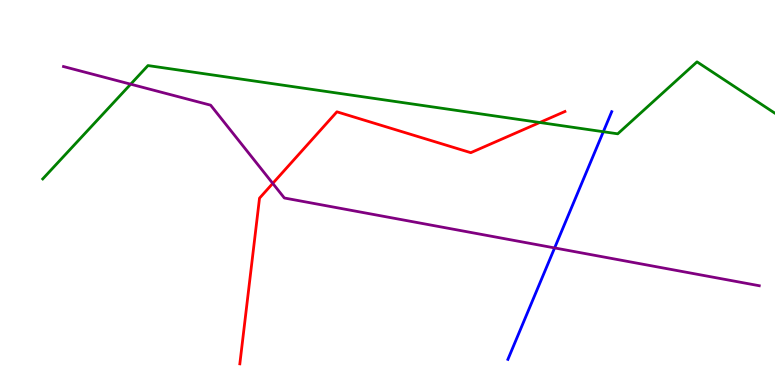[{'lines': ['blue', 'red'], 'intersections': []}, {'lines': ['green', 'red'], 'intersections': [{'x': 6.96, 'y': 6.82}]}, {'lines': ['purple', 'red'], 'intersections': [{'x': 3.52, 'y': 5.24}]}, {'lines': ['blue', 'green'], 'intersections': [{'x': 7.78, 'y': 6.58}]}, {'lines': ['blue', 'purple'], 'intersections': [{'x': 7.16, 'y': 3.56}]}, {'lines': ['green', 'purple'], 'intersections': [{'x': 1.69, 'y': 7.81}]}]